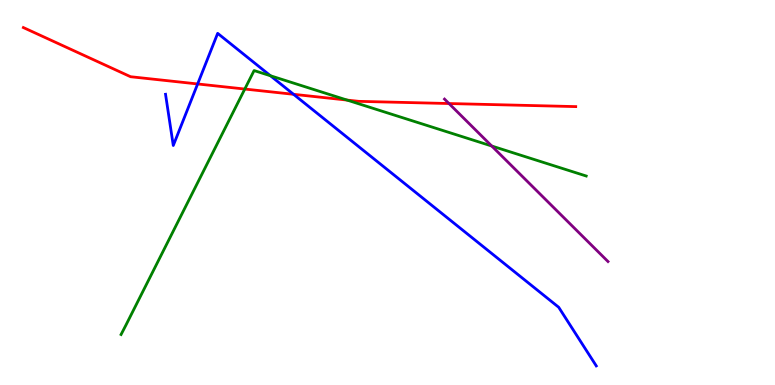[{'lines': ['blue', 'red'], 'intersections': [{'x': 2.55, 'y': 7.82}, {'x': 3.79, 'y': 7.55}]}, {'lines': ['green', 'red'], 'intersections': [{'x': 3.16, 'y': 7.69}, {'x': 4.48, 'y': 7.4}]}, {'lines': ['purple', 'red'], 'intersections': [{'x': 5.79, 'y': 7.31}]}, {'lines': ['blue', 'green'], 'intersections': [{'x': 3.49, 'y': 8.03}]}, {'lines': ['blue', 'purple'], 'intersections': []}, {'lines': ['green', 'purple'], 'intersections': [{'x': 6.34, 'y': 6.21}]}]